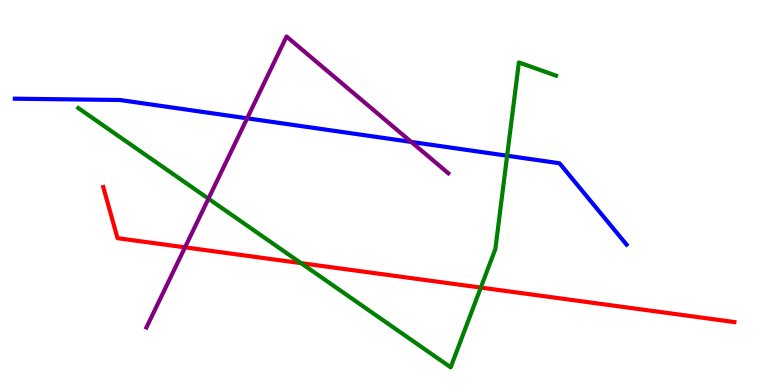[{'lines': ['blue', 'red'], 'intersections': []}, {'lines': ['green', 'red'], 'intersections': [{'x': 3.88, 'y': 3.17}, {'x': 6.2, 'y': 2.53}]}, {'lines': ['purple', 'red'], 'intersections': [{'x': 2.39, 'y': 3.58}]}, {'lines': ['blue', 'green'], 'intersections': [{'x': 6.54, 'y': 5.96}]}, {'lines': ['blue', 'purple'], 'intersections': [{'x': 3.19, 'y': 6.93}, {'x': 5.31, 'y': 6.31}]}, {'lines': ['green', 'purple'], 'intersections': [{'x': 2.69, 'y': 4.84}]}]